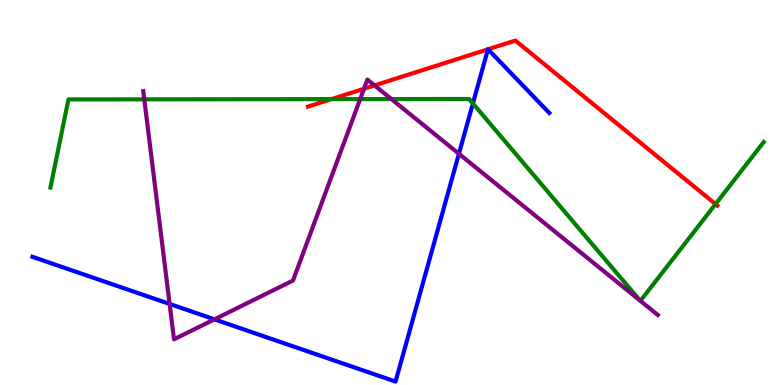[{'lines': ['blue', 'red'], 'intersections': [{'x': 6.3, 'y': 8.72}, {'x': 6.3, 'y': 8.72}]}, {'lines': ['green', 'red'], 'intersections': [{'x': 4.28, 'y': 7.43}, {'x': 9.23, 'y': 4.7}]}, {'lines': ['purple', 'red'], 'intersections': [{'x': 4.7, 'y': 7.69}, {'x': 4.83, 'y': 7.78}]}, {'lines': ['blue', 'green'], 'intersections': [{'x': 6.1, 'y': 7.31}]}, {'lines': ['blue', 'purple'], 'intersections': [{'x': 2.19, 'y': 2.11}, {'x': 2.77, 'y': 1.71}, {'x': 5.92, 'y': 6.01}]}, {'lines': ['green', 'purple'], 'intersections': [{'x': 1.86, 'y': 7.42}, {'x': 4.65, 'y': 7.43}, {'x': 5.05, 'y': 7.43}, {'x': 8.26, 'y': 2.19}, {'x': 8.26, 'y': 2.19}]}]